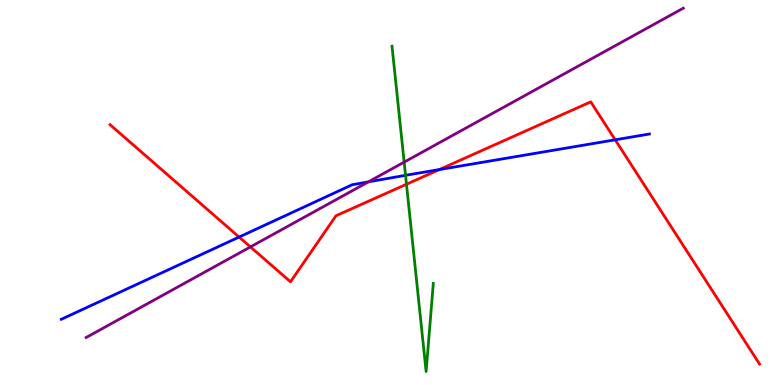[{'lines': ['blue', 'red'], 'intersections': [{'x': 3.09, 'y': 3.84}, {'x': 5.67, 'y': 5.59}, {'x': 7.94, 'y': 6.37}]}, {'lines': ['green', 'red'], 'intersections': [{'x': 5.24, 'y': 5.21}]}, {'lines': ['purple', 'red'], 'intersections': [{'x': 3.23, 'y': 3.59}]}, {'lines': ['blue', 'green'], 'intersections': [{'x': 5.23, 'y': 5.45}]}, {'lines': ['blue', 'purple'], 'intersections': [{'x': 4.75, 'y': 5.28}]}, {'lines': ['green', 'purple'], 'intersections': [{'x': 5.21, 'y': 5.79}]}]